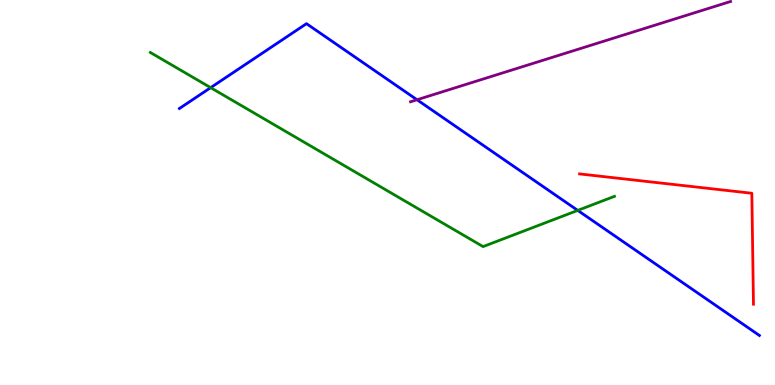[{'lines': ['blue', 'red'], 'intersections': []}, {'lines': ['green', 'red'], 'intersections': []}, {'lines': ['purple', 'red'], 'intersections': []}, {'lines': ['blue', 'green'], 'intersections': [{'x': 2.72, 'y': 7.72}, {'x': 7.45, 'y': 4.54}]}, {'lines': ['blue', 'purple'], 'intersections': [{'x': 5.38, 'y': 7.41}]}, {'lines': ['green', 'purple'], 'intersections': []}]